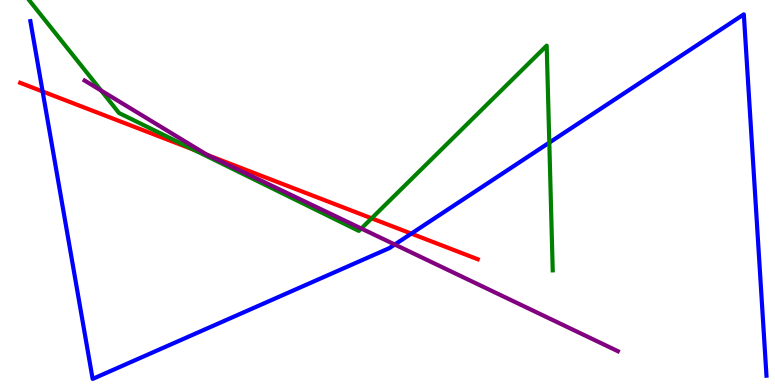[{'lines': ['blue', 'red'], 'intersections': [{'x': 0.55, 'y': 7.62}, {'x': 5.31, 'y': 3.93}]}, {'lines': ['green', 'red'], 'intersections': [{'x': 2.5, 'y': 6.11}, {'x': 4.8, 'y': 4.33}]}, {'lines': ['purple', 'red'], 'intersections': [{'x': 2.69, 'y': 5.97}]}, {'lines': ['blue', 'green'], 'intersections': [{'x': 7.09, 'y': 6.3}]}, {'lines': ['blue', 'purple'], 'intersections': [{'x': 5.09, 'y': 3.65}]}, {'lines': ['green', 'purple'], 'intersections': [{'x': 1.31, 'y': 7.65}, {'x': 4.66, 'y': 4.06}]}]